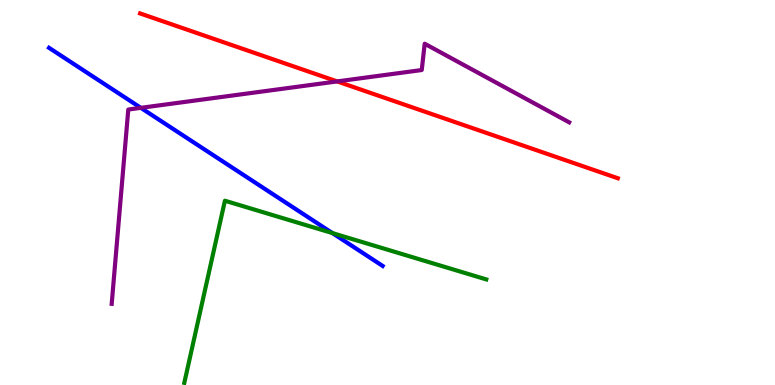[{'lines': ['blue', 'red'], 'intersections': []}, {'lines': ['green', 'red'], 'intersections': []}, {'lines': ['purple', 'red'], 'intersections': [{'x': 4.35, 'y': 7.89}]}, {'lines': ['blue', 'green'], 'intersections': [{'x': 4.29, 'y': 3.95}]}, {'lines': ['blue', 'purple'], 'intersections': [{'x': 1.82, 'y': 7.2}]}, {'lines': ['green', 'purple'], 'intersections': []}]